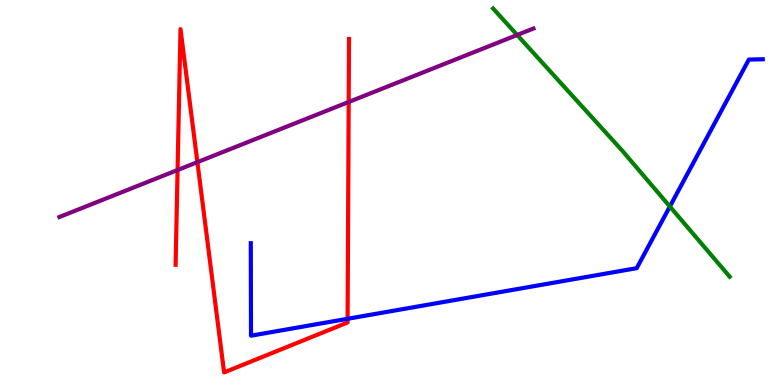[{'lines': ['blue', 'red'], 'intersections': [{'x': 4.49, 'y': 1.72}]}, {'lines': ['green', 'red'], 'intersections': []}, {'lines': ['purple', 'red'], 'intersections': [{'x': 2.29, 'y': 5.58}, {'x': 2.55, 'y': 5.79}, {'x': 4.5, 'y': 7.35}]}, {'lines': ['blue', 'green'], 'intersections': [{'x': 8.64, 'y': 4.64}]}, {'lines': ['blue', 'purple'], 'intersections': []}, {'lines': ['green', 'purple'], 'intersections': [{'x': 6.67, 'y': 9.09}]}]